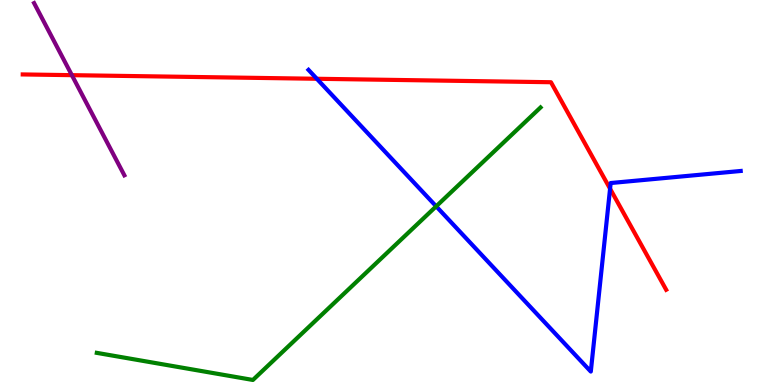[{'lines': ['blue', 'red'], 'intersections': [{'x': 4.09, 'y': 7.95}, {'x': 7.87, 'y': 5.1}]}, {'lines': ['green', 'red'], 'intersections': []}, {'lines': ['purple', 'red'], 'intersections': [{'x': 0.927, 'y': 8.05}]}, {'lines': ['blue', 'green'], 'intersections': [{'x': 5.63, 'y': 4.64}]}, {'lines': ['blue', 'purple'], 'intersections': []}, {'lines': ['green', 'purple'], 'intersections': []}]